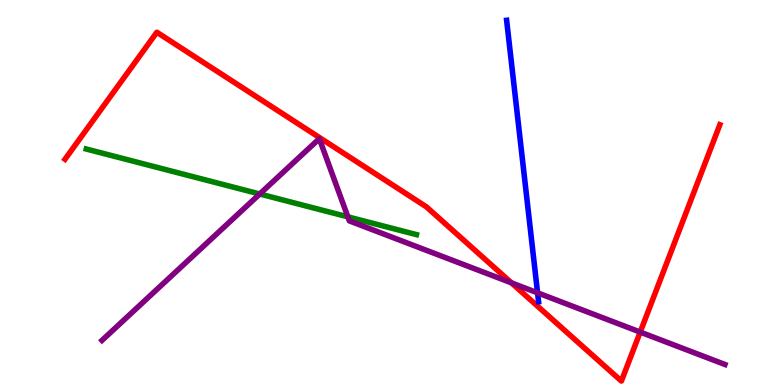[{'lines': ['blue', 'red'], 'intersections': []}, {'lines': ['green', 'red'], 'intersections': []}, {'lines': ['purple', 'red'], 'intersections': [{'x': 6.6, 'y': 2.65}, {'x': 8.26, 'y': 1.37}]}, {'lines': ['blue', 'green'], 'intersections': []}, {'lines': ['blue', 'purple'], 'intersections': [{'x': 6.94, 'y': 2.39}]}, {'lines': ['green', 'purple'], 'intersections': [{'x': 3.35, 'y': 4.96}, {'x': 4.49, 'y': 4.37}]}]